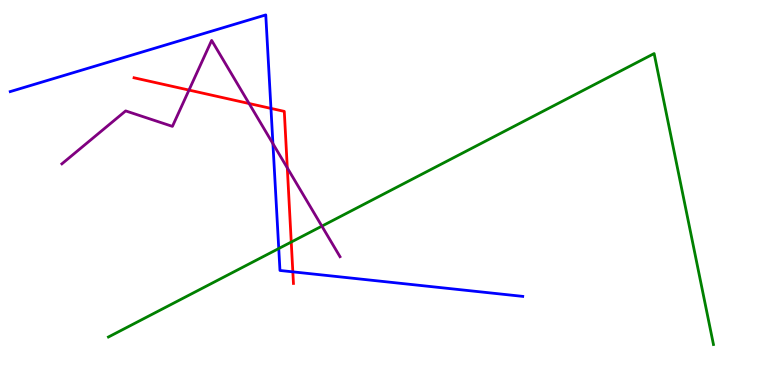[{'lines': ['blue', 'red'], 'intersections': [{'x': 3.5, 'y': 7.18}, {'x': 3.78, 'y': 2.94}]}, {'lines': ['green', 'red'], 'intersections': [{'x': 3.76, 'y': 3.71}]}, {'lines': ['purple', 'red'], 'intersections': [{'x': 2.44, 'y': 7.66}, {'x': 3.21, 'y': 7.31}, {'x': 3.71, 'y': 5.64}]}, {'lines': ['blue', 'green'], 'intersections': [{'x': 3.6, 'y': 3.54}]}, {'lines': ['blue', 'purple'], 'intersections': [{'x': 3.52, 'y': 6.27}]}, {'lines': ['green', 'purple'], 'intersections': [{'x': 4.15, 'y': 4.13}]}]